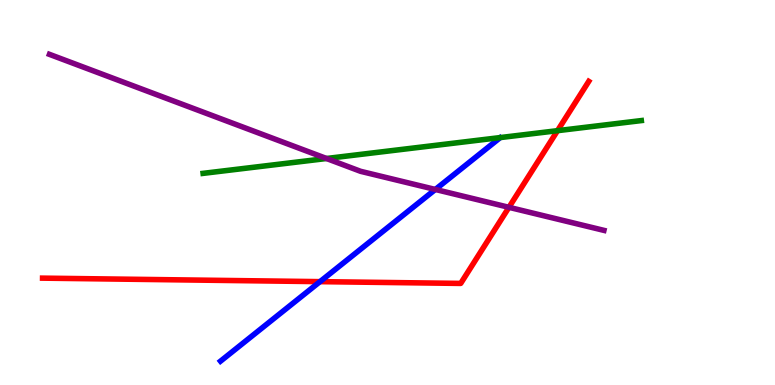[{'lines': ['blue', 'red'], 'intersections': [{'x': 4.13, 'y': 2.68}]}, {'lines': ['green', 'red'], 'intersections': [{'x': 7.19, 'y': 6.61}]}, {'lines': ['purple', 'red'], 'intersections': [{'x': 6.57, 'y': 4.62}]}, {'lines': ['blue', 'green'], 'intersections': []}, {'lines': ['blue', 'purple'], 'intersections': [{'x': 5.62, 'y': 5.08}]}, {'lines': ['green', 'purple'], 'intersections': [{'x': 4.21, 'y': 5.88}]}]